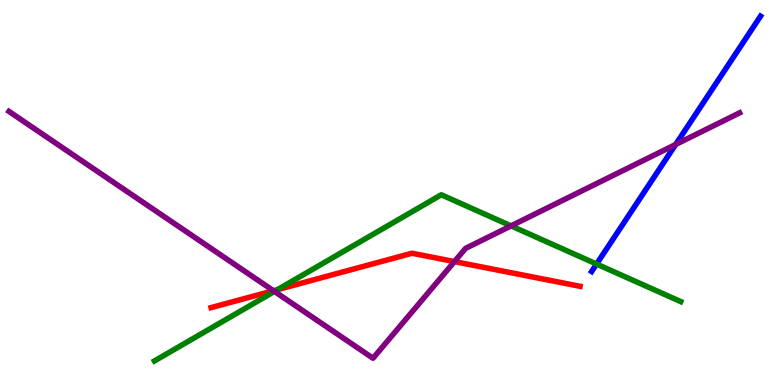[{'lines': ['blue', 'red'], 'intersections': []}, {'lines': ['green', 'red'], 'intersections': [{'x': 3.58, 'y': 2.48}]}, {'lines': ['purple', 'red'], 'intersections': [{'x': 3.53, 'y': 2.45}, {'x': 5.86, 'y': 3.21}]}, {'lines': ['blue', 'green'], 'intersections': [{'x': 7.7, 'y': 3.14}]}, {'lines': ['blue', 'purple'], 'intersections': [{'x': 8.72, 'y': 6.25}]}, {'lines': ['green', 'purple'], 'intersections': [{'x': 3.54, 'y': 2.43}, {'x': 6.59, 'y': 4.13}]}]